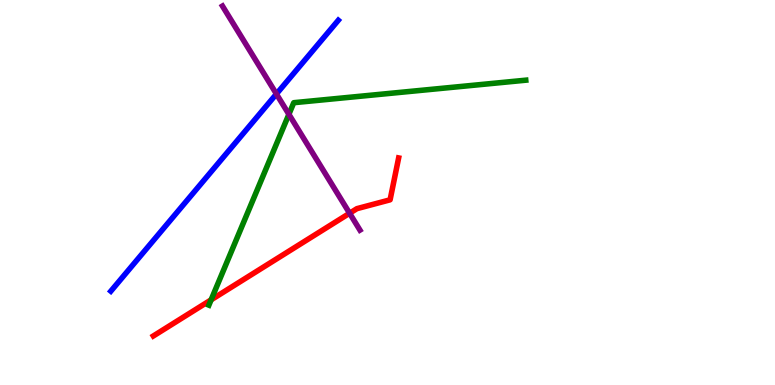[{'lines': ['blue', 'red'], 'intersections': []}, {'lines': ['green', 'red'], 'intersections': [{'x': 2.72, 'y': 2.21}]}, {'lines': ['purple', 'red'], 'intersections': [{'x': 4.51, 'y': 4.46}]}, {'lines': ['blue', 'green'], 'intersections': []}, {'lines': ['blue', 'purple'], 'intersections': [{'x': 3.57, 'y': 7.56}]}, {'lines': ['green', 'purple'], 'intersections': [{'x': 3.73, 'y': 7.03}]}]